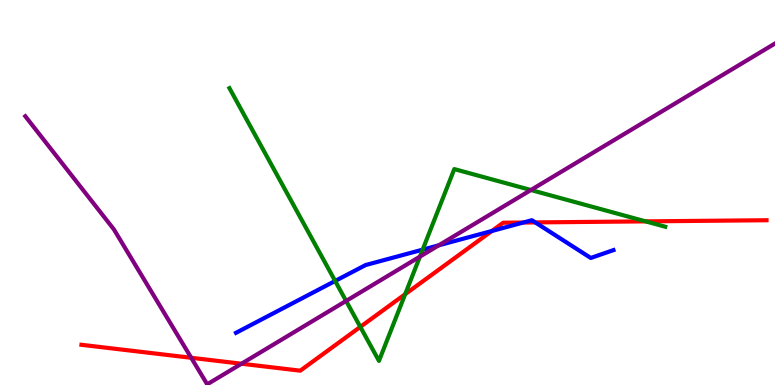[{'lines': ['blue', 'red'], 'intersections': [{'x': 6.35, 'y': 4.0}, {'x': 6.75, 'y': 4.22}, {'x': 6.91, 'y': 4.22}]}, {'lines': ['green', 'red'], 'intersections': [{'x': 4.65, 'y': 1.51}, {'x': 5.23, 'y': 2.36}, {'x': 8.33, 'y': 4.25}]}, {'lines': ['purple', 'red'], 'intersections': [{'x': 2.47, 'y': 0.707}, {'x': 3.12, 'y': 0.552}]}, {'lines': ['blue', 'green'], 'intersections': [{'x': 4.32, 'y': 2.7}, {'x': 5.45, 'y': 3.52}]}, {'lines': ['blue', 'purple'], 'intersections': [{'x': 5.66, 'y': 3.63}]}, {'lines': ['green', 'purple'], 'intersections': [{'x': 4.47, 'y': 2.18}, {'x': 5.42, 'y': 3.33}, {'x': 6.85, 'y': 5.06}]}]